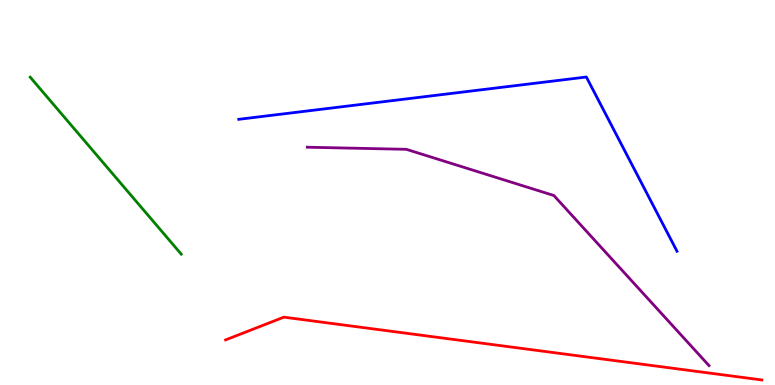[{'lines': ['blue', 'red'], 'intersections': []}, {'lines': ['green', 'red'], 'intersections': []}, {'lines': ['purple', 'red'], 'intersections': []}, {'lines': ['blue', 'green'], 'intersections': []}, {'lines': ['blue', 'purple'], 'intersections': []}, {'lines': ['green', 'purple'], 'intersections': []}]